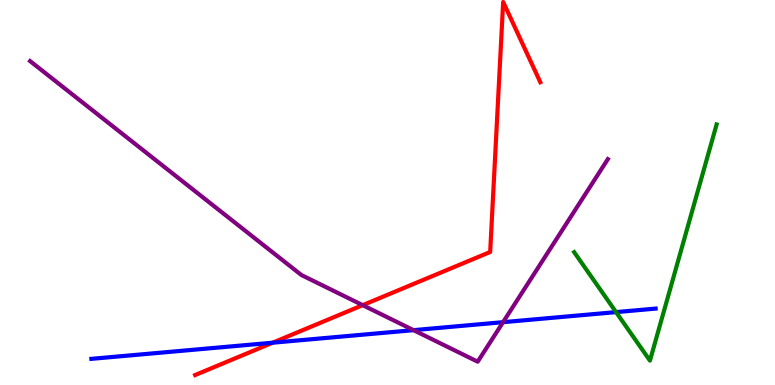[{'lines': ['blue', 'red'], 'intersections': [{'x': 3.52, 'y': 1.1}]}, {'lines': ['green', 'red'], 'intersections': []}, {'lines': ['purple', 'red'], 'intersections': [{'x': 4.68, 'y': 2.07}]}, {'lines': ['blue', 'green'], 'intersections': [{'x': 7.95, 'y': 1.89}]}, {'lines': ['blue', 'purple'], 'intersections': [{'x': 5.34, 'y': 1.42}, {'x': 6.49, 'y': 1.63}]}, {'lines': ['green', 'purple'], 'intersections': []}]